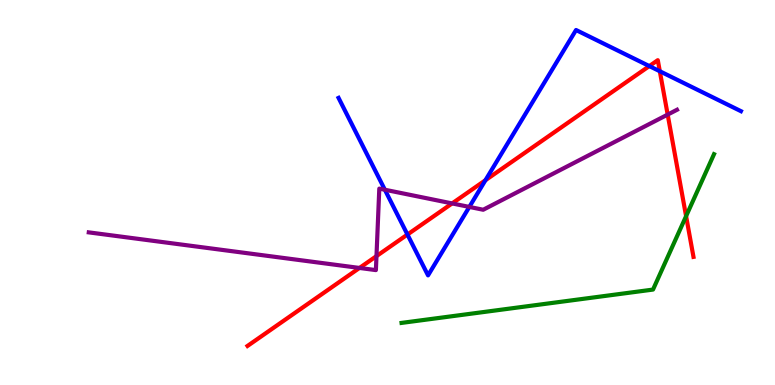[{'lines': ['blue', 'red'], 'intersections': [{'x': 5.26, 'y': 3.91}, {'x': 6.26, 'y': 5.32}, {'x': 8.38, 'y': 8.28}, {'x': 8.51, 'y': 8.15}]}, {'lines': ['green', 'red'], 'intersections': [{'x': 8.85, 'y': 4.39}]}, {'lines': ['purple', 'red'], 'intersections': [{'x': 4.64, 'y': 3.04}, {'x': 4.86, 'y': 3.35}, {'x': 5.83, 'y': 4.72}, {'x': 8.62, 'y': 7.02}]}, {'lines': ['blue', 'green'], 'intersections': []}, {'lines': ['blue', 'purple'], 'intersections': [{'x': 4.97, 'y': 5.07}, {'x': 6.06, 'y': 4.63}]}, {'lines': ['green', 'purple'], 'intersections': []}]